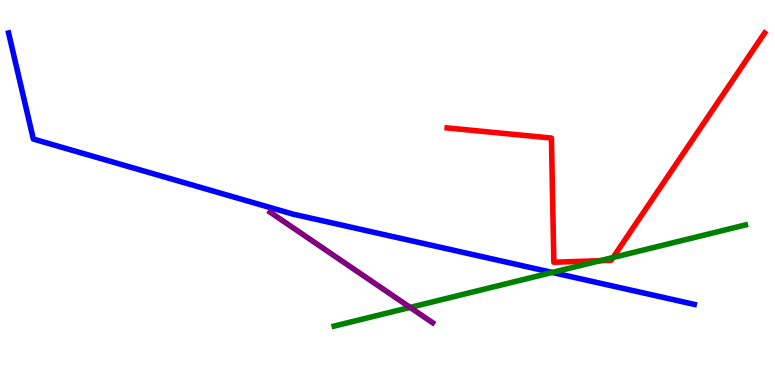[{'lines': ['blue', 'red'], 'intersections': []}, {'lines': ['green', 'red'], 'intersections': [{'x': 7.74, 'y': 3.23}, {'x': 7.91, 'y': 3.31}]}, {'lines': ['purple', 'red'], 'intersections': []}, {'lines': ['blue', 'green'], 'intersections': [{'x': 7.13, 'y': 2.92}]}, {'lines': ['blue', 'purple'], 'intersections': []}, {'lines': ['green', 'purple'], 'intersections': [{'x': 5.29, 'y': 2.02}]}]